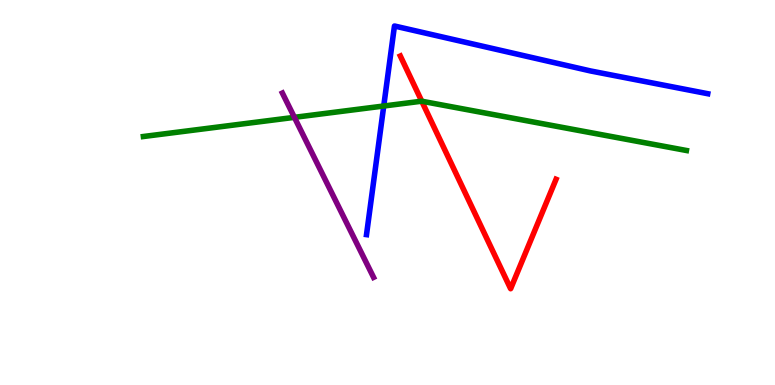[{'lines': ['blue', 'red'], 'intersections': []}, {'lines': ['green', 'red'], 'intersections': [{'x': 5.44, 'y': 7.37}]}, {'lines': ['purple', 'red'], 'intersections': []}, {'lines': ['blue', 'green'], 'intersections': [{'x': 4.95, 'y': 7.25}]}, {'lines': ['blue', 'purple'], 'intersections': []}, {'lines': ['green', 'purple'], 'intersections': [{'x': 3.8, 'y': 6.95}]}]